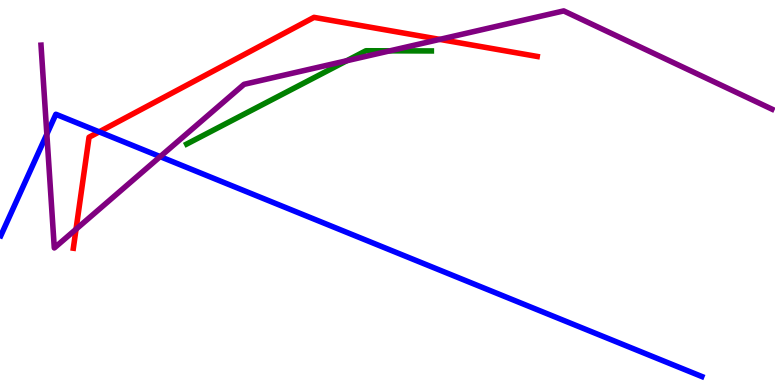[{'lines': ['blue', 'red'], 'intersections': [{'x': 1.28, 'y': 6.58}]}, {'lines': ['green', 'red'], 'intersections': []}, {'lines': ['purple', 'red'], 'intersections': [{'x': 0.981, 'y': 4.05}, {'x': 5.67, 'y': 8.98}]}, {'lines': ['blue', 'green'], 'intersections': []}, {'lines': ['blue', 'purple'], 'intersections': [{'x': 0.604, 'y': 6.52}, {'x': 2.07, 'y': 5.93}]}, {'lines': ['green', 'purple'], 'intersections': [{'x': 4.47, 'y': 8.42}, {'x': 5.03, 'y': 8.68}]}]